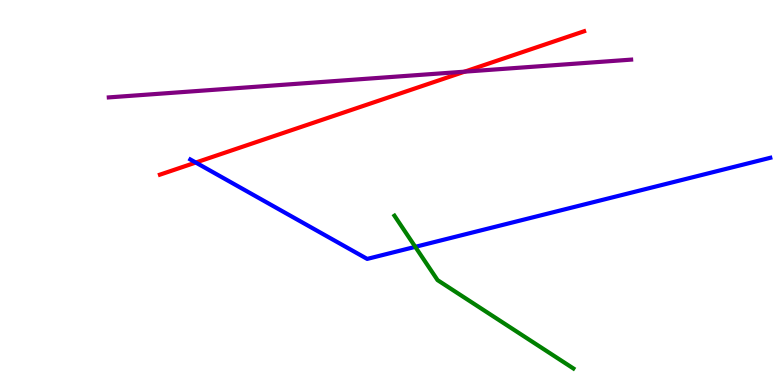[{'lines': ['blue', 'red'], 'intersections': [{'x': 2.53, 'y': 5.78}]}, {'lines': ['green', 'red'], 'intersections': []}, {'lines': ['purple', 'red'], 'intersections': [{'x': 5.99, 'y': 8.14}]}, {'lines': ['blue', 'green'], 'intersections': [{'x': 5.36, 'y': 3.59}]}, {'lines': ['blue', 'purple'], 'intersections': []}, {'lines': ['green', 'purple'], 'intersections': []}]